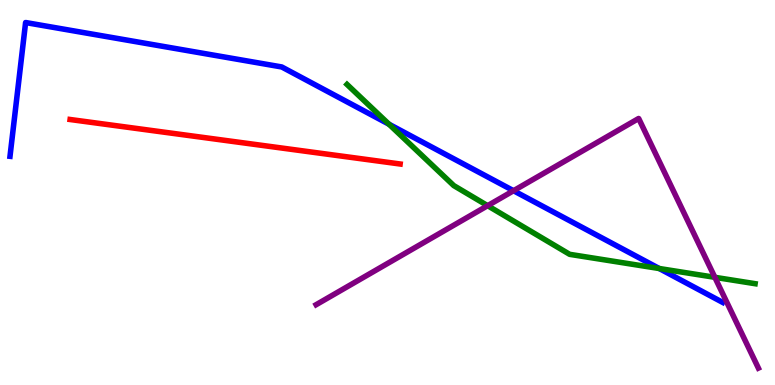[{'lines': ['blue', 'red'], 'intersections': []}, {'lines': ['green', 'red'], 'intersections': []}, {'lines': ['purple', 'red'], 'intersections': []}, {'lines': ['blue', 'green'], 'intersections': [{'x': 5.02, 'y': 6.77}, {'x': 8.51, 'y': 3.03}]}, {'lines': ['blue', 'purple'], 'intersections': [{'x': 6.63, 'y': 5.05}]}, {'lines': ['green', 'purple'], 'intersections': [{'x': 6.29, 'y': 4.66}, {'x': 9.22, 'y': 2.8}]}]